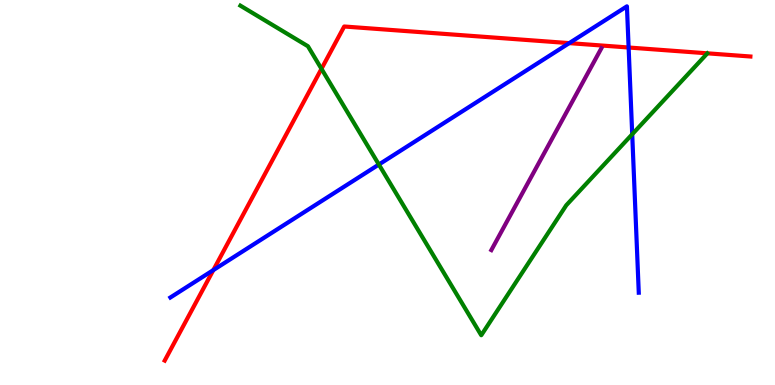[{'lines': ['blue', 'red'], 'intersections': [{'x': 2.75, 'y': 2.98}, {'x': 7.34, 'y': 8.88}, {'x': 8.11, 'y': 8.77}]}, {'lines': ['green', 'red'], 'intersections': [{'x': 4.15, 'y': 8.21}]}, {'lines': ['purple', 'red'], 'intersections': []}, {'lines': ['blue', 'green'], 'intersections': [{'x': 4.89, 'y': 5.73}, {'x': 8.16, 'y': 6.51}]}, {'lines': ['blue', 'purple'], 'intersections': []}, {'lines': ['green', 'purple'], 'intersections': []}]